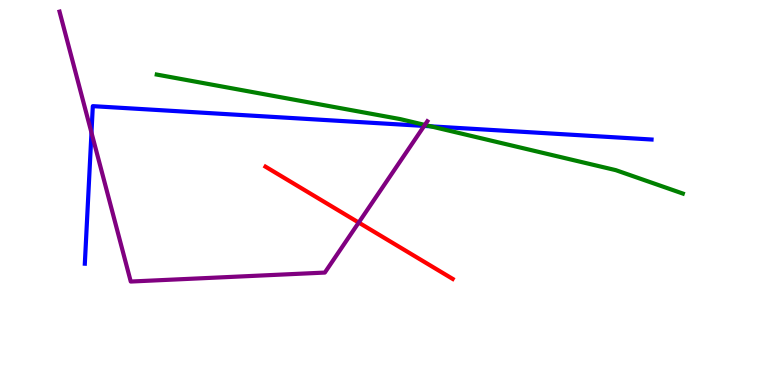[{'lines': ['blue', 'red'], 'intersections': []}, {'lines': ['green', 'red'], 'intersections': []}, {'lines': ['purple', 'red'], 'intersections': [{'x': 4.63, 'y': 4.22}]}, {'lines': ['blue', 'green'], 'intersections': [{'x': 5.56, 'y': 6.72}]}, {'lines': ['blue', 'purple'], 'intersections': [{'x': 1.18, 'y': 6.55}, {'x': 5.47, 'y': 6.73}]}, {'lines': ['green', 'purple'], 'intersections': [{'x': 5.48, 'y': 6.75}]}]